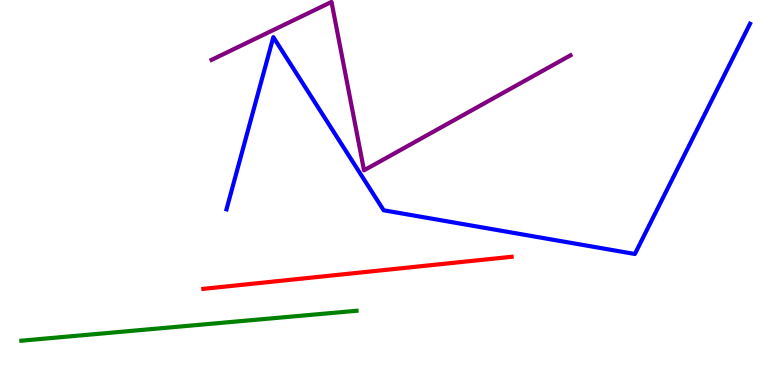[{'lines': ['blue', 'red'], 'intersections': []}, {'lines': ['green', 'red'], 'intersections': []}, {'lines': ['purple', 'red'], 'intersections': []}, {'lines': ['blue', 'green'], 'intersections': []}, {'lines': ['blue', 'purple'], 'intersections': []}, {'lines': ['green', 'purple'], 'intersections': []}]